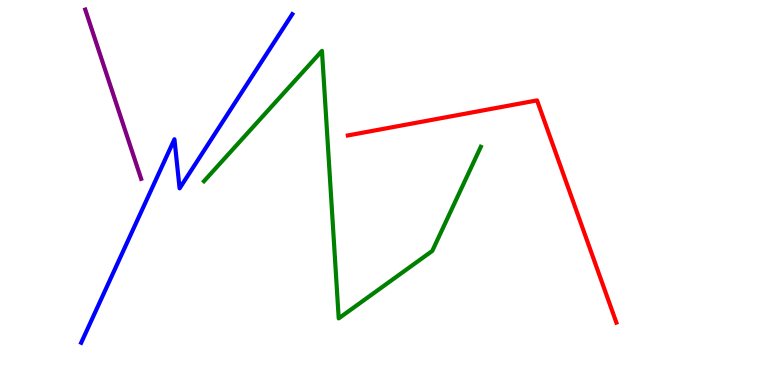[{'lines': ['blue', 'red'], 'intersections': []}, {'lines': ['green', 'red'], 'intersections': []}, {'lines': ['purple', 'red'], 'intersections': []}, {'lines': ['blue', 'green'], 'intersections': []}, {'lines': ['blue', 'purple'], 'intersections': []}, {'lines': ['green', 'purple'], 'intersections': []}]